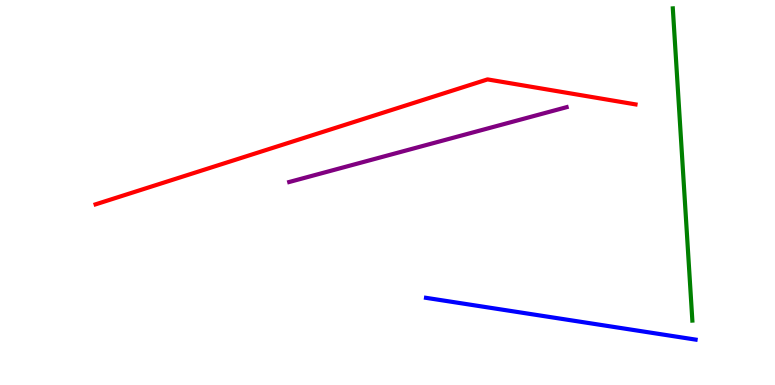[{'lines': ['blue', 'red'], 'intersections': []}, {'lines': ['green', 'red'], 'intersections': []}, {'lines': ['purple', 'red'], 'intersections': []}, {'lines': ['blue', 'green'], 'intersections': []}, {'lines': ['blue', 'purple'], 'intersections': []}, {'lines': ['green', 'purple'], 'intersections': []}]